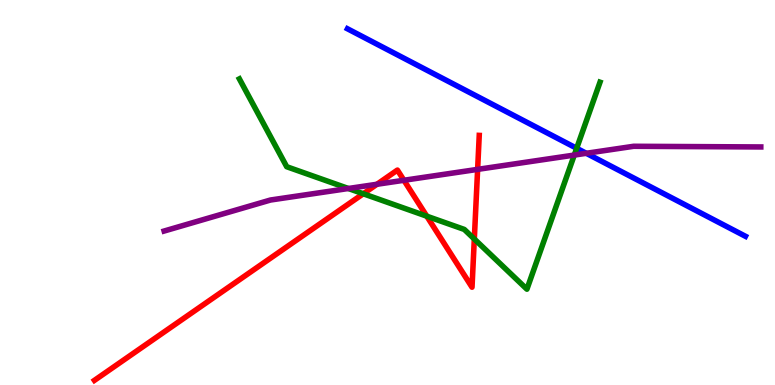[{'lines': ['blue', 'red'], 'intersections': []}, {'lines': ['green', 'red'], 'intersections': [{'x': 4.69, 'y': 4.97}, {'x': 5.51, 'y': 4.38}, {'x': 6.12, 'y': 3.79}]}, {'lines': ['purple', 'red'], 'intersections': [{'x': 4.86, 'y': 5.21}, {'x': 5.21, 'y': 5.32}, {'x': 6.16, 'y': 5.6}]}, {'lines': ['blue', 'green'], 'intersections': [{'x': 7.44, 'y': 6.15}]}, {'lines': ['blue', 'purple'], 'intersections': [{'x': 7.56, 'y': 6.02}]}, {'lines': ['green', 'purple'], 'intersections': [{'x': 4.5, 'y': 5.1}, {'x': 7.41, 'y': 5.97}]}]